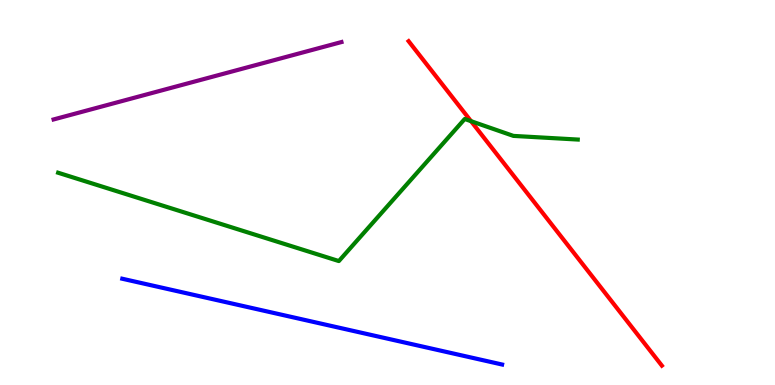[{'lines': ['blue', 'red'], 'intersections': []}, {'lines': ['green', 'red'], 'intersections': [{'x': 6.08, 'y': 6.85}]}, {'lines': ['purple', 'red'], 'intersections': []}, {'lines': ['blue', 'green'], 'intersections': []}, {'lines': ['blue', 'purple'], 'intersections': []}, {'lines': ['green', 'purple'], 'intersections': []}]